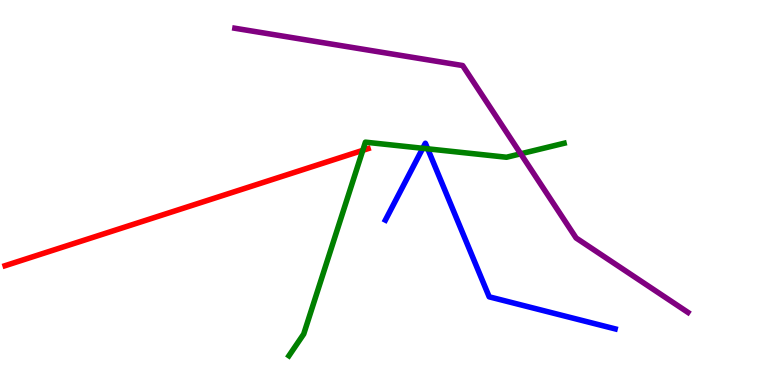[{'lines': ['blue', 'red'], 'intersections': []}, {'lines': ['green', 'red'], 'intersections': [{'x': 4.68, 'y': 6.09}]}, {'lines': ['purple', 'red'], 'intersections': []}, {'lines': ['blue', 'green'], 'intersections': [{'x': 5.45, 'y': 6.15}, {'x': 5.52, 'y': 6.13}]}, {'lines': ['blue', 'purple'], 'intersections': []}, {'lines': ['green', 'purple'], 'intersections': [{'x': 6.72, 'y': 6.01}]}]